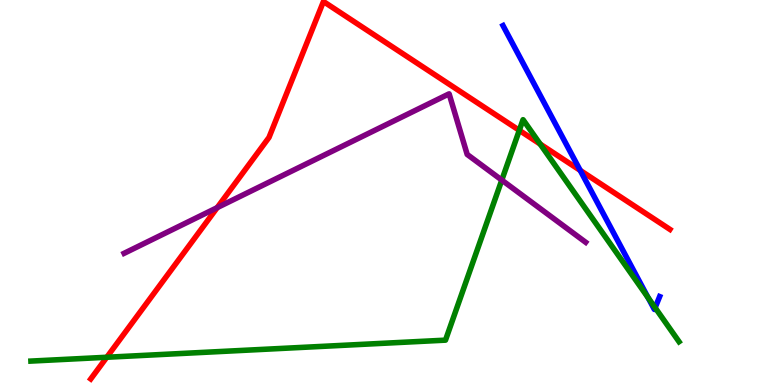[{'lines': ['blue', 'red'], 'intersections': [{'x': 7.49, 'y': 5.57}]}, {'lines': ['green', 'red'], 'intersections': [{'x': 1.38, 'y': 0.721}, {'x': 6.7, 'y': 6.61}, {'x': 6.97, 'y': 6.26}]}, {'lines': ['purple', 'red'], 'intersections': [{'x': 2.8, 'y': 4.61}]}, {'lines': ['blue', 'green'], 'intersections': [{'x': 8.36, 'y': 2.27}, {'x': 8.45, 'y': 2.01}]}, {'lines': ['blue', 'purple'], 'intersections': []}, {'lines': ['green', 'purple'], 'intersections': [{'x': 6.47, 'y': 5.32}]}]